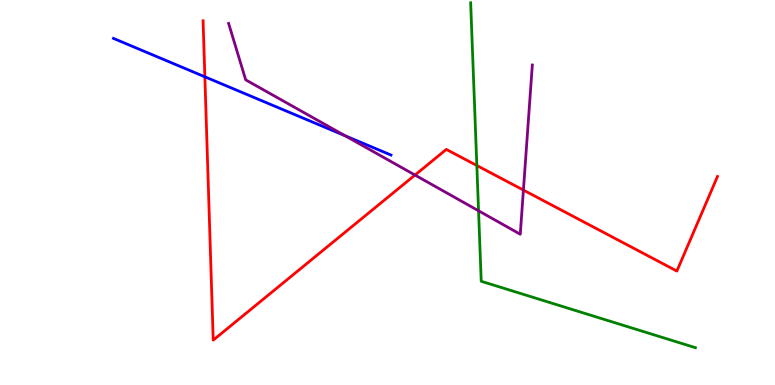[{'lines': ['blue', 'red'], 'intersections': [{'x': 2.64, 'y': 8.0}]}, {'lines': ['green', 'red'], 'intersections': [{'x': 6.15, 'y': 5.7}]}, {'lines': ['purple', 'red'], 'intersections': [{'x': 5.35, 'y': 5.45}, {'x': 6.75, 'y': 5.06}]}, {'lines': ['blue', 'green'], 'intersections': []}, {'lines': ['blue', 'purple'], 'intersections': [{'x': 4.45, 'y': 6.47}]}, {'lines': ['green', 'purple'], 'intersections': [{'x': 6.17, 'y': 4.53}]}]